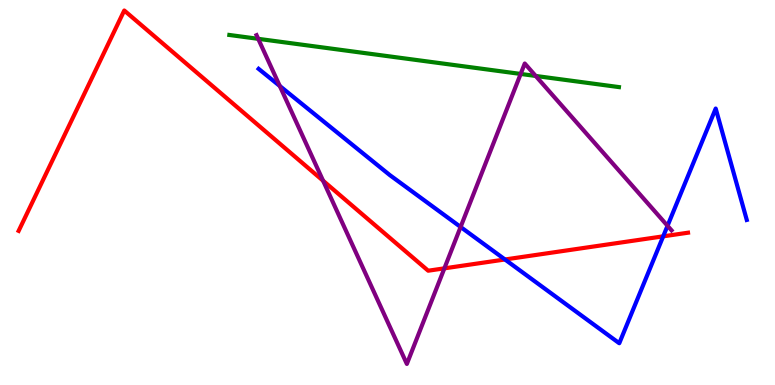[{'lines': ['blue', 'red'], 'intersections': [{'x': 6.52, 'y': 3.26}, {'x': 8.56, 'y': 3.86}]}, {'lines': ['green', 'red'], 'intersections': []}, {'lines': ['purple', 'red'], 'intersections': [{'x': 4.17, 'y': 5.31}, {'x': 5.73, 'y': 3.03}]}, {'lines': ['blue', 'green'], 'intersections': []}, {'lines': ['blue', 'purple'], 'intersections': [{'x': 3.61, 'y': 7.77}, {'x': 5.94, 'y': 4.1}, {'x': 8.61, 'y': 4.14}]}, {'lines': ['green', 'purple'], 'intersections': [{'x': 3.33, 'y': 8.99}, {'x': 6.72, 'y': 8.08}, {'x': 6.91, 'y': 8.03}]}]